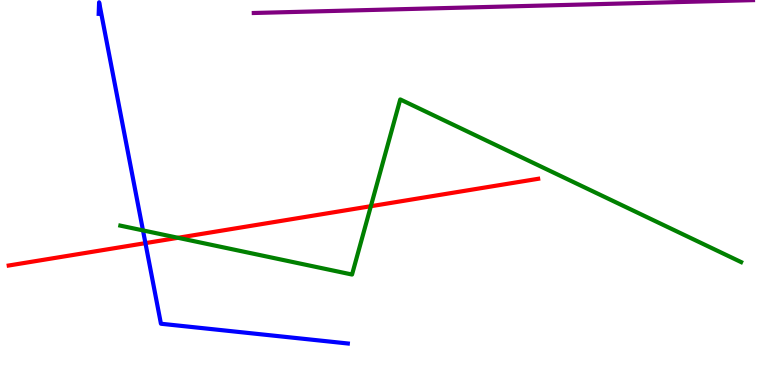[{'lines': ['blue', 'red'], 'intersections': [{'x': 1.88, 'y': 3.69}]}, {'lines': ['green', 'red'], 'intersections': [{'x': 2.3, 'y': 3.82}, {'x': 4.79, 'y': 4.64}]}, {'lines': ['purple', 'red'], 'intersections': []}, {'lines': ['blue', 'green'], 'intersections': [{'x': 1.84, 'y': 4.02}]}, {'lines': ['blue', 'purple'], 'intersections': []}, {'lines': ['green', 'purple'], 'intersections': []}]